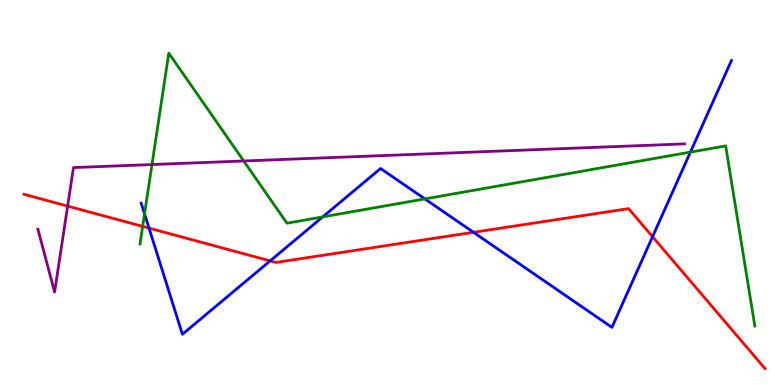[{'lines': ['blue', 'red'], 'intersections': [{'x': 1.92, 'y': 4.08}, {'x': 3.49, 'y': 3.22}, {'x': 6.11, 'y': 3.97}, {'x': 8.42, 'y': 3.85}]}, {'lines': ['green', 'red'], 'intersections': [{'x': 1.84, 'y': 4.12}]}, {'lines': ['purple', 'red'], 'intersections': [{'x': 0.873, 'y': 4.65}]}, {'lines': ['blue', 'green'], 'intersections': [{'x': 1.87, 'y': 4.44}, {'x': 4.16, 'y': 4.37}, {'x': 5.48, 'y': 4.83}, {'x': 8.91, 'y': 6.05}]}, {'lines': ['blue', 'purple'], 'intersections': []}, {'lines': ['green', 'purple'], 'intersections': [{'x': 1.96, 'y': 5.73}, {'x': 3.14, 'y': 5.82}]}]